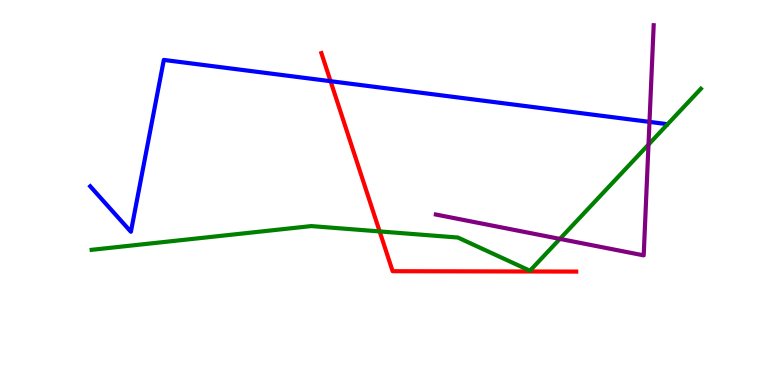[{'lines': ['blue', 'red'], 'intersections': [{'x': 4.27, 'y': 7.89}]}, {'lines': ['green', 'red'], 'intersections': [{'x': 4.9, 'y': 3.99}]}, {'lines': ['purple', 'red'], 'intersections': []}, {'lines': ['blue', 'green'], 'intersections': []}, {'lines': ['blue', 'purple'], 'intersections': [{'x': 8.38, 'y': 6.83}]}, {'lines': ['green', 'purple'], 'intersections': [{'x': 7.22, 'y': 3.79}, {'x': 8.37, 'y': 6.25}]}]